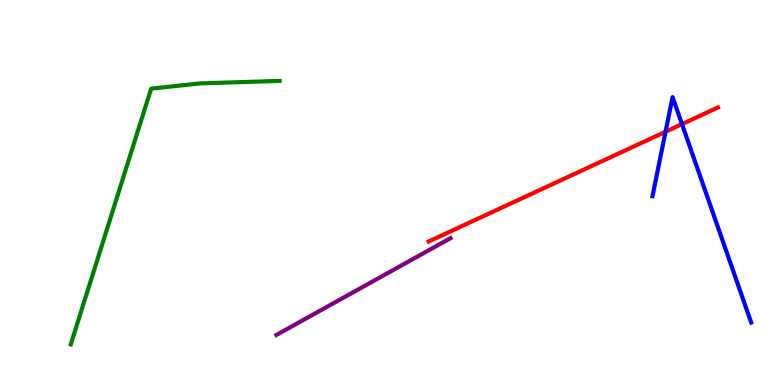[{'lines': ['blue', 'red'], 'intersections': [{'x': 8.59, 'y': 6.58}, {'x': 8.8, 'y': 6.78}]}, {'lines': ['green', 'red'], 'intersections': []}, {'lines': ['purple', 'red'], 'intersections': []}, {'lines': ['blue', 'green'], 'intersections': []}, {'lines': ['blue', 'purple'], 'intersections': []}, {'lines': ['green', 'purple'], 'intersections': []}]